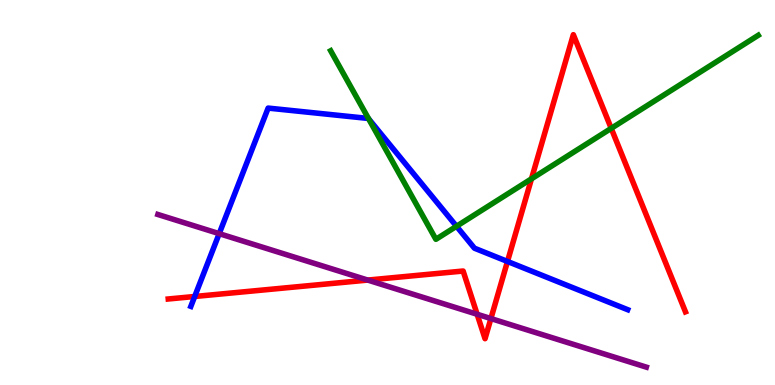[{'lines': ['blue', 'red'], 'intersections': [{'x': 2.51, 'y': 2.3}, {'x': 6.55, 'y': 3.21}]}, {'lines': ['green', 'red'], 'intersections': [{'x': 6.86, 'y': 5.36}, {'x': 7.89, 'y': 6.67}]}, {'lines': ['purple', 'red'], 'intersections': [{'x': 4.75, 'y': 2.73}, {'x': 6.16, 'y': 1.84}, {'x': 6.33, 'y': 1.73}]}, {'lines': ['blue', 'green'], 'intersections': [{'x': 4.76, 'y': 6.91}, {'x': 5.89, 'y': 4.12}]}, {'lines': ['blue', 'purple'], 'intersections': [{'x': 2.83, 'y': 3.93}]}, {'lines': ['green', 'purple'], 'intersections': []}]